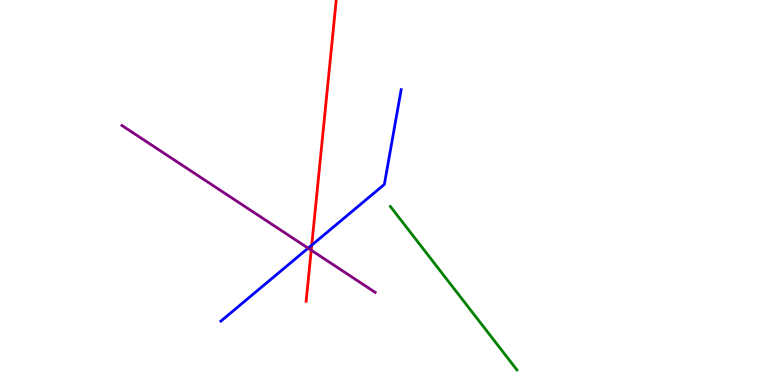[{'lines': ['blue', 'red'], 'intersections': [{'x': 4.02, 'y': 3.63}]}, {'lines': ['green', 'red'], 'intersections': []}, {'lines': ['purple', 'red'], 'intersections': [{'x': 4.02, 'y': 3.5}]}, {'lines': ['blue', 'green'], 'intersections': []}, {'lines': ['blue', 'purple'], 'intersections': [{'x': 3.98, 'y': 3.55}]}, {'lines': ['green', 'purple'], 'intersections': []}]